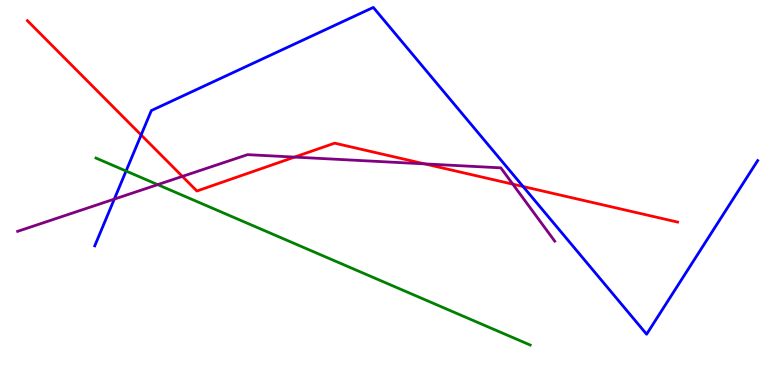[{'lines': ['blue', 'red'], 'intersections': [{'x': 1.82, 'y': 6.49}, {'x': 6.75, 'y': 5.16}]}, {'lines': ['green', 'red'], 'intersections': []}, {'lines': ['purple', 'red'], 'intersections': [{'x': 2.35, 'y': 5.42}, {'x': 3.8, 'y': 5.92}, {'x': 5.48, 'y': 5.74}, {'x': 6.62, 'y': 5.22}]}, {'lines': ['blue', 'green'], 'intersections': [{'x': 1.63, 'y': 5.56}]}, {'lines': ['blue', 'purple'], 'intersections': [{'x': 1.47, 'y': 4.83}]}, {'lines': ['green', 'purple'], 'intersections': [{'x': 2.03, 'y': 5.2}]}]